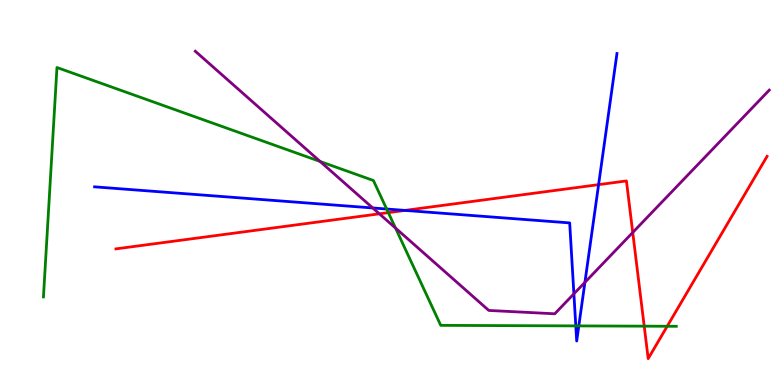[{'lines': ['blue', 'red'], 'intersections': [{'x': 5.23, 'y': 4.53}, {'x': 7.72, 'y': 5.2}]}, {'lines': ['green', 'red'], 'intersections': [{'x': 5.01, 'y': 4.48}, {'x': 8.31, 'y': 1.53}, {'x': 8.61, 'y': 1.53}]}, {'lines': ['purple', 'red'], 'intersections': [{'x': 4.9, 'y': 4.45}, {'x': 8.16, 'y': 3.96}]}, {'lines': ['blue', 'green'], 'intersections': [{'x': 4.99, 'y': 4.57}, {'x': 7.43, 'y': 1.54}, {'x': 7.47, 'y': 1.53}]}, {'lines': ['blue', 'purple'], 'intersections': [{'x': 4.81, 'y': 4.6}, {'x': 7.41, 'y': 2.37}, {'x': 7.55, 'y': 2.67}]}, {'lines': ['green', 'purple'], 'intersections': [{'x': 4.13, 'y': 5.81}, {'x': 5.1, 'y': 4.08}]}]